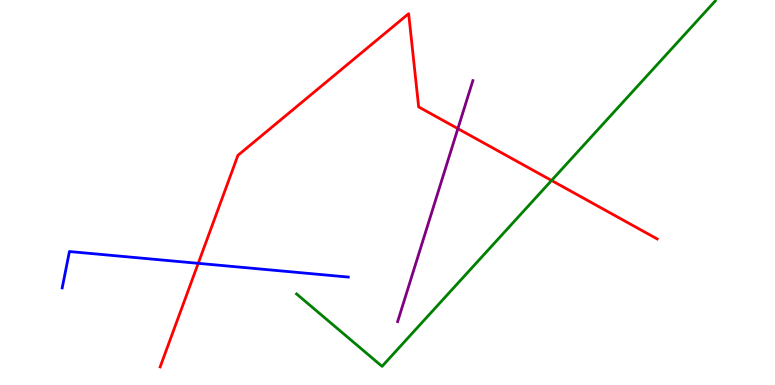[{'lines': ['blue', 'red'], 'intersections': [{'x': 2.56, 'y': 3.16}]}, {'lines': ['green', 'red'], 'intersections': [{'x': 7.12, 'y': 5.31}]}, {'lines': ['purple', 'red'], 'intersections': [{'x': 5.91, 'y': 6.66}]}, {'lines': ['blue', 'green'], 'intersections': []}, {'lines': ['blue', 'purple'], 'intersections': []}, {'lines': ['green', 'purple'], 'intersections': []}]